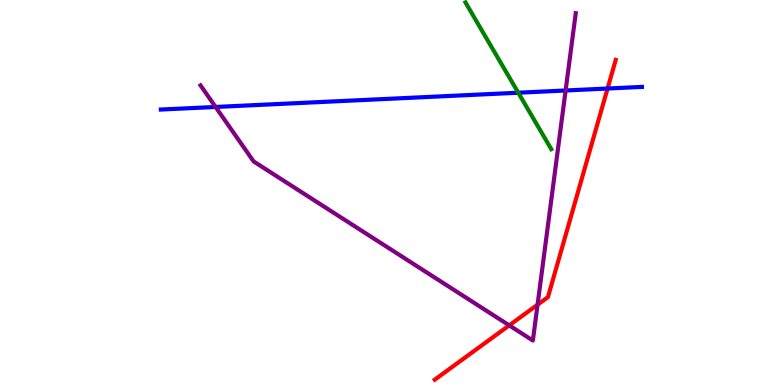[{'lines': ['blue', 'red'], 'intersections': [{'x': 7.84, 'y': 7.7}]}, {'lines': ['green', 'red'], 'intersections': []}, {'lines': ['purple', 'red'], 'intersections': [{'x': 6.57, 'y': 1.55}, {'x': 6.94, 'y': 2.09}]}, {'lines': ['blue', 'green'], 'intersections': [{'x': 6.69, 'y': 7.59}]}, {'lines': ['blue', 'purple'], 'intersections': [{'x': 2.78, 'y': 7.22}, {'x': 7.3, 'y': 7.65}]}, {'lines': ['green', 'purple'], 'intersections': []}]